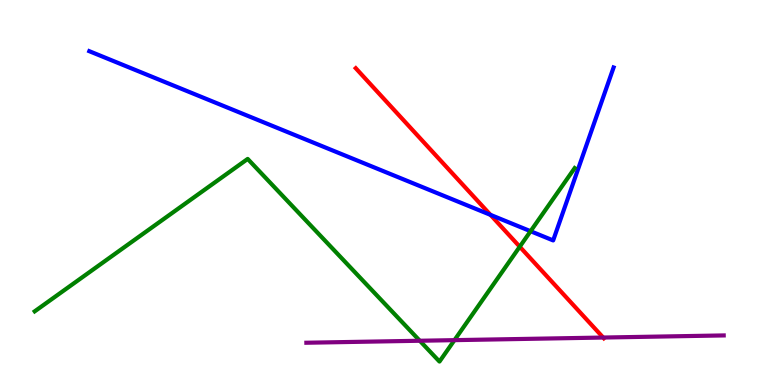[{'lines': ['blue', 'red'], 'intersections': [{'x': 6.33, 'y': 4.42}]}, {'lines': ['green', 'red'], 'intersections': [{'x': 6.71, 'y': 3.59}]}, {'lines': ['purple', 'red'], 'intersections': [{'x': 7.78, 'y': 1.23}]}, {'lines': ['blue', 'green'], 'intersections': [{'x': 6.85, 'y': 3.99}]}, {'lines': ['blue', 'purple'], 'intersections': []}, {'lines': ['green', 'purple'], 'intersections': [{'x': 5.42, 'y': 1.15}, {'x': 5.86, 'y': 1.17}]}]